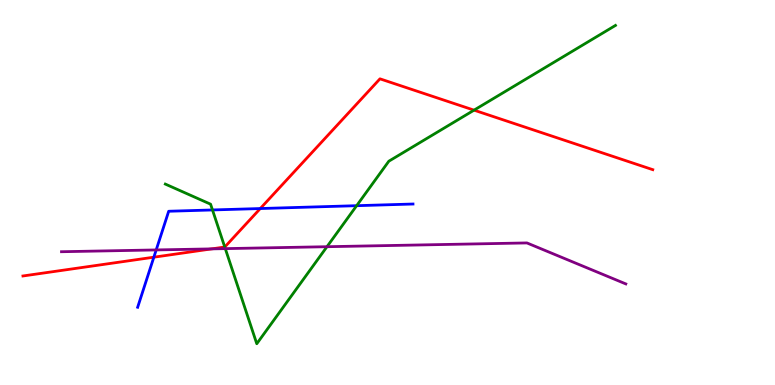[{'lines': ['blue', 'red'], 'intersections': [{'x': 1.99, 'y': 3.32}, {'x': 3.36, 'y': 4.58}]}, {'lines': ['green', 'red'], 'intersections': [{'x': 2.9, 'y': 3.58}, {'x': 6.12, 'y': 7.14}]}, {'lines': ['purple', 'red'], 'intersections': [{'x': 2.73, 'y': 3.54}]}, {'lines': ['blue', 'green'], 'intersections': [{'x': 2.74, 'y': 4.55}, {'x': 4.6, 'y': 4.66}]}, {'lines': ['blue', 'purple'], 'intersections': [{'x': 2.02, 'y': 3.51}]}, {'lines': ['green', 'purple'], 'intersections': [{'x': 2.91, 'y': 3.54}, {'x': 4.22, 'y': 3.59}]}]